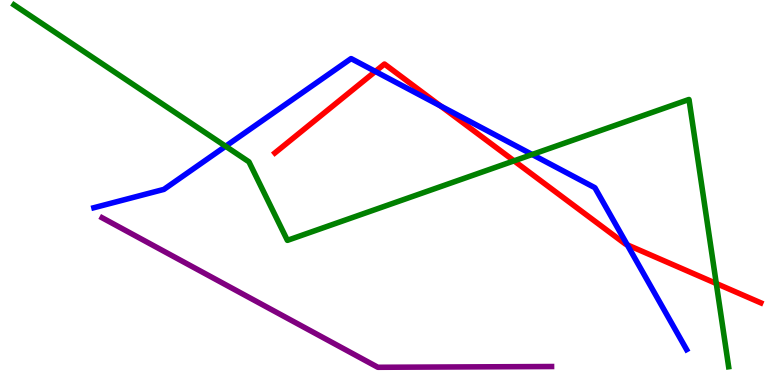[{'lines': ['blue', 'red'], 'intersections': [{'x': 4.84, 'y': 8.14}, {'x': 5.69, 'y': 7.25}, {'x': 8.09, 'y': 3.64}]}, {'lines': ['green', 'red'], 'intersections': [{'x': 6.63, 'y': 5.82}, {'x': 9.24, 'y': 2.64}]}, {'lines': ['purple', 'red'], 'intersections': []}, {'lines': ['blue', 'green'], 'intersections': [{'x': 2.91, 'y': 6.2}, {'x': 6.87, 'y': 5.99}]}, {'lines': ['blue', 'purple'], 'intersections': []}, {'lines': ['green', 'purple'], 'intersections': []}]